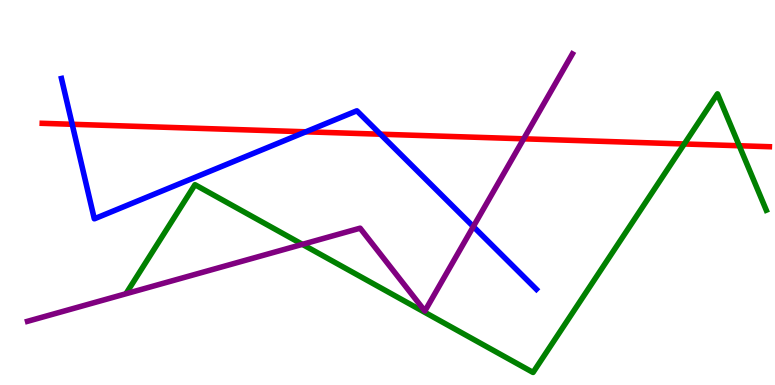[{'lines': ['blue', 'red'], 'intersections': [{'x': 0.931, 'y': 6.77}, {'x': 3.95, 'y': 6.58}, {'x': 4.91, 'y': 6.51}]}, {'lines': ['green', 'red'], 'intersections': [{'x': 8.83, 'y': 6.26}, {'x': 9.54, 'y': 6.21}]}, {'lines': ['purple', 'red'], 'intersections': [{'x': 6.76, 'y': 6.39}]}, {'lines': ['blue', 'green'], 'intersections': []}, {'lines': ['blue', 'purple'], 'intersections': [{'x': 6.11, 'y': 4.11}]}, {'lines': ['green', 'purple'], 'intersections': [{'x': 3.9, 'y': 3.65}]}]